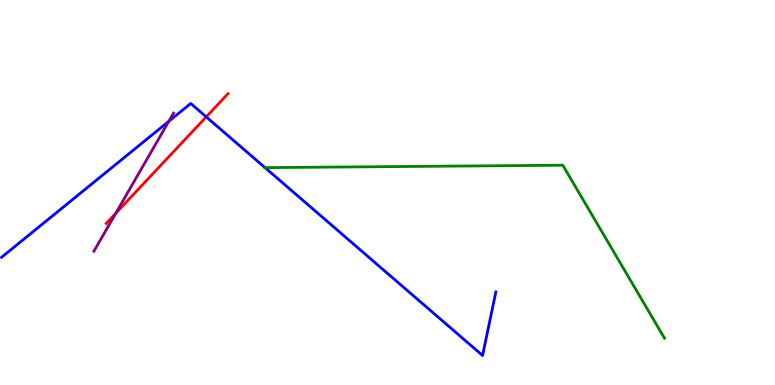[{'lines': ['blue', 'red'], 'intersections': [{'x': 2.66, 'y': 6.96}]}, {'lines': ['green', 'red'], 'intersections': []}, {'lines': ['purple', 'red'], 'intersections': [{'x': 1.49, 'y': 4.46}]}, {'lines': ['blue', 'green'], 'intersections': [{'x': 3.42, 'y': 5.65}]}, {'lines': ['blue', 'purple'], 'intersections': [{'x': 2.18, 'y': 6.85}]}, {'lines': ['green', 'purple'], 'intersections': []}]